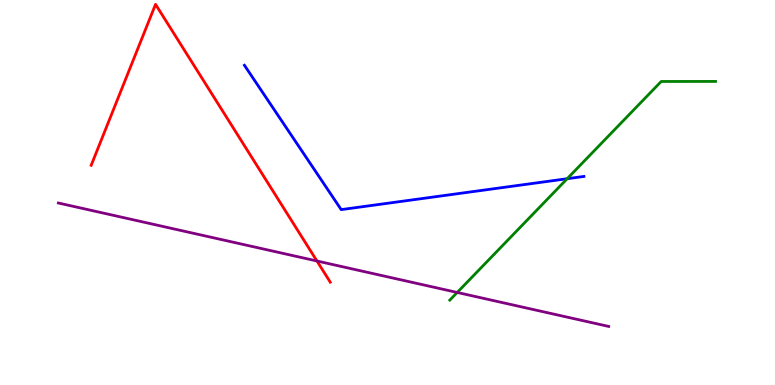[{'lines': ['blue', 'red'], 'intersections': []}, {'lines': ['green', 'red'], 'intersections': []}, {'lines': ['purple', 'red'], 'intersections': [{'x': 4.09, 'y': 3.22}]}, {'lines': ['blue', 'green'], 'intersections': [{'x': 7.32, 'y': 5.36}]}, {'lines': ['blue', 'purple'], 'intersections': []}, {'lines': ['green', 'purple'], 'intersections': [{'x': 5.9, 'y': 2.4}]}]